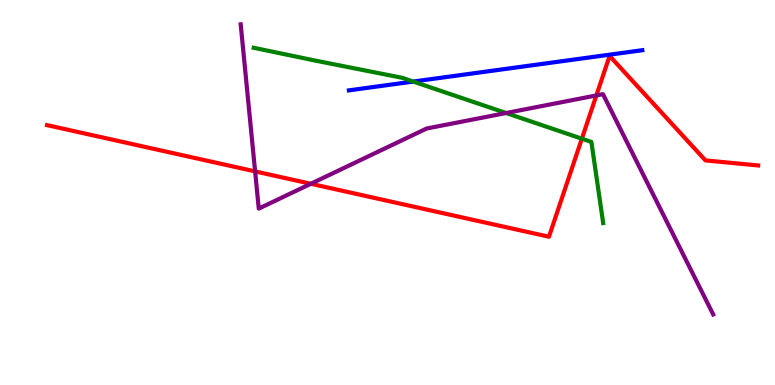[{'lines': ['blue', 'red'], 'intersections': []}, {'lines': ['green', 'red'], 'intersections': [{'x': 7.51, 'y': 6.4}]}, {'lines': ['purple', 'red'], 'intersections': [{'x': 3.29, 'y': 5.55}, {'x': 4.01, 'y': 5.23}, {'x': 7.7, 'y': 7.52}]}, {'lines': ['blue', 'green'], 'intersections': [{'x': 5.33, 'y': 7.88}]}, {'lines': ['blue', 'purple'], 'intersections': []}, {'lines': ['green', 'purple'], 'intersections': [{'x': 6.53, 'y': 7.06}]}]